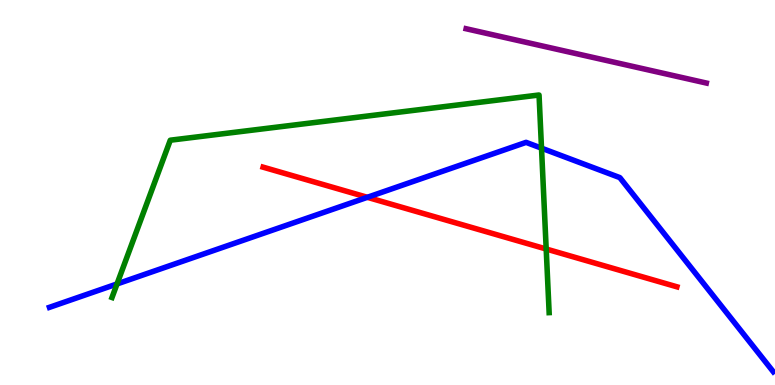[{'lines': ['blue', 'red'], 'intersections': [{'x': 4.74, 'y': 4.88}]}, {'lines': ['green', 'red'], 'intersections': [{'x': 7.05, 'y': 3.53}]}, {'lines': ['purple', 'red'], 'intersections': []}, {'lines': ['blue', 'green'], 'intersections': [{'x': 1.51, 'y': 2.62}, {'x': 6.99, 'y': 6.15}]}, {'lines': ['blue', 'purple'], 'intersections': []}, {'lines': ['green', 'purple'], 'intersections': []}]